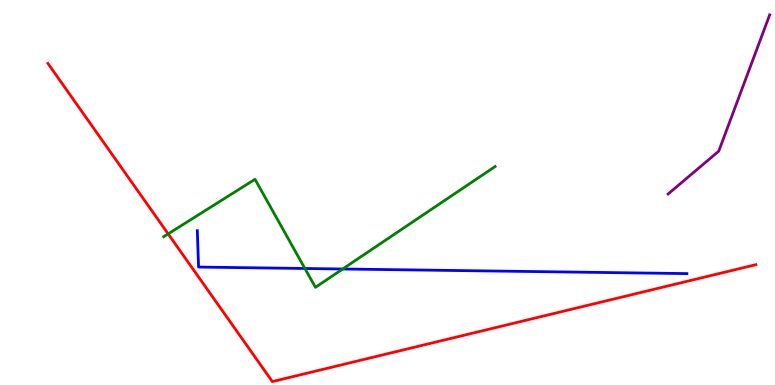[{'lines': ['blue', 'red'], 'intersections': []}, {'lines': ['green', 'red'], 'intersections': [{'x': 2.17, 'y': 3.93}]}, {'lines': ['purple', 'red'], 'intersections': []}, {'lines': ['blue', 'green'], 'intersections': [{'x': 3.93, 'y': 3.03}, {'x': 4.42, 'y': 3.01}]}, {'lines': ['blue', 'purple'], 'intersections': []}, {'lines': ['green', 'purple'], 'intersections': []}]